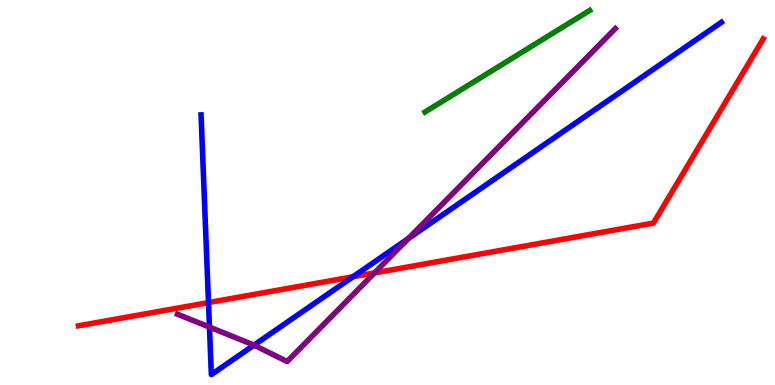[{'lines': ['blue', 'red'], 'intersections': [{'x': 2.69, 'y': 2.14}, {'x': 4.55, 'y': 2.81}]}, {'lines': ['green', 'red'], 'intersections': []}, {'lines': ['purple', 'red'], 'intersections': [{'x': 4.83, 'y': 2.91}]}, {'lines': ['blue', 'green'], 'intersections': []}, {'lines': ['blue', 'purple'], 'intersections': [{'x': 2.7, 'y': 1.5}, {'x': 3.28, 'y': 1.04}, {'x': 5.27, 'y': 3.81}]}, {'lines': ['green', 'purple'], 'intersections': []}]